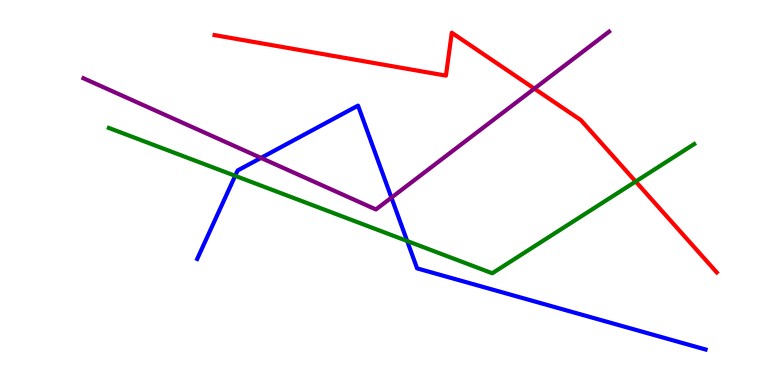[{'lines': ['blue', 'red'], 'intersections': []}, {'lines': ['green', 'red'], 'intersections': [{'x': 8.2, 'y': 5.29}]}, {'lines': ['purple', 'red'], 'intersections': [{'x': 6.89, 'y': 7.7}]}, {'lines': ['blue', 'green'], 'intersections': [{'x': 3.03, 'y': 5.43}, {'x': 5.25, 'y': 3.74}]}, {'lines': ['blue', 'purple'], 'intersections': [{'x': 3.37, 'y': 5.9}, {'x': 5.05, 'y': 4.87}]}, {'lines': ['green', 'purple'], 'intersections': []}]